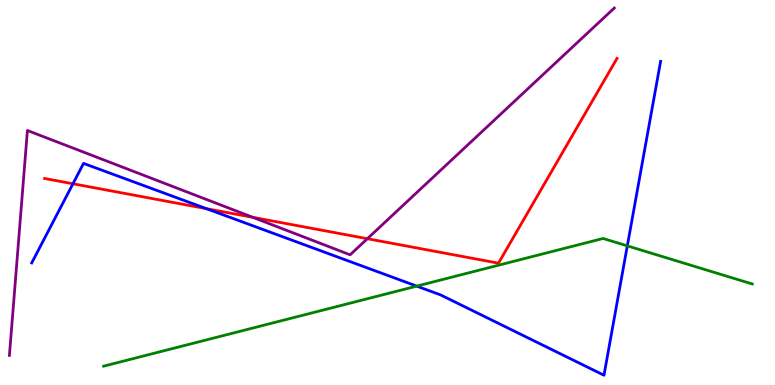[{'lines': ['blue', 'red'], 'intersections': [{'x': 0.941, 'y': 5.23}, {'x': 2.66, 'y': 4.58}]}, {'lines': ['green', 'red'], 'intersections': []}, {'lines': ['purple', 'red'], 'intersections': [{'x': 3.26, 'y': 4.36}, {'x': 4.74, 'y': 3.8}]}, {'lines': ['blue', 'green'], 'intersections': [{'x': 5.38, 'y': 2.57}, {'x': 8.09, 'y': 3.61}]}, {'lines': ['blue', 'purple'], 'intersections': []}, {'lines': ['green', 'purple'], 'intersections': []}]